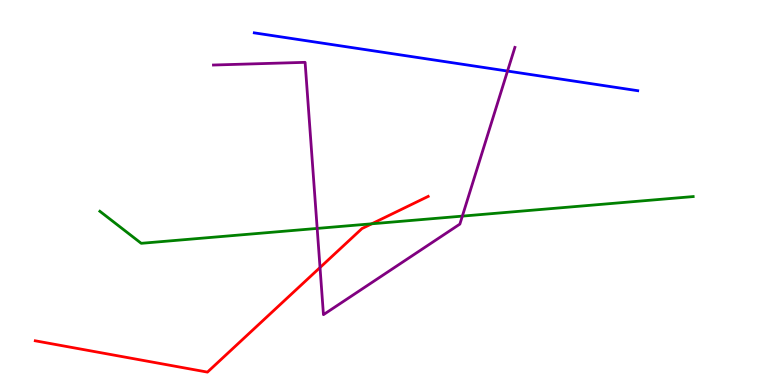[{'lines': ['blue', 'red'], 'intersections': []}, {'lines': ['green', 'red'], 'intersections': [{'x': 4.8, 'y': 4.19}]}, {'lines': ['purple', 'red'], 'intersections': [{'x': 4.13, 'y': 3.05}]}, {'lines': ['blue', 'green'], 'intersections': []}, {'lines': ['blue', 'purple'], 'intersections': [{'x': 6.55, 'y': 8.15}]}, {'lines': ['green', 'purple'], 'intersections': [{'x': 4.09, 'y': 4.07}, {'x': 5.97, 'y': 4.39}]}]